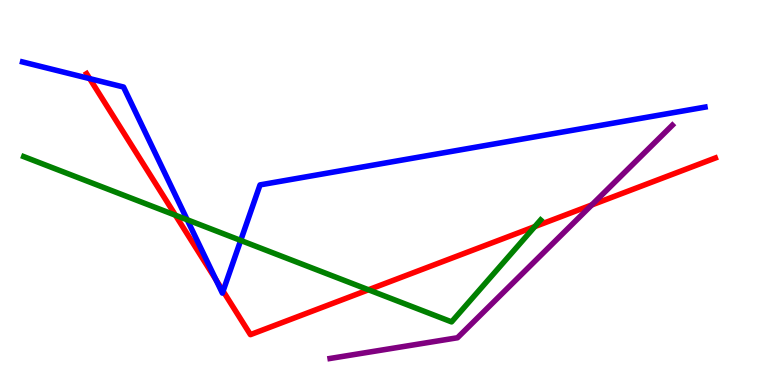[{'lines': ['blue', 'red'], 'intersections': [{'x': 1.16, 'y': 7.96}, {'x': 2.79, 'y': 2.73}, {'x': 2.88, 'y': 2.44}]}, {'lines': ['green', 'red'], 'intersections': [{'x': 2.26, 'y': 4.41}, {'x': 4.75, 'y': 2.47}, {'x': 6.9, 'y': 4.11}]}, {'lines': ['purple', 'red'], 'intersections': [{'x': 7.64, 'y': 4.68}]}, {'lines': ['blue', 'green'], 'intersections': [{'x': 2.42, 'y': 4.29}, {'x': 3.11, 'y': 3.76}]}, {'lines': ['blue', 'purple'], 'intersections': []}, {'lines': ['green', 'purple'], 'intersections': []}]